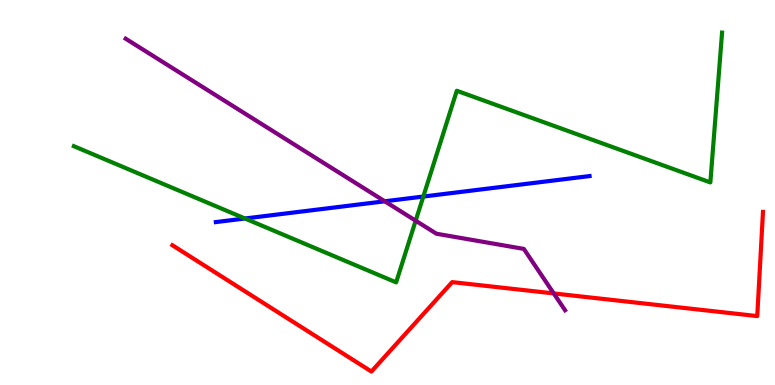[{'lines': ['blue', 'red'], 'intersections': []}, {'lines': ['green', 'red'], 'intersections': []}, {'lines': ['purple', 'red'], 'intersections': [{'x': 7.15, 'y': 2.38}]}, {'lines': ['blue', 'green'], 'intersections': [{'x': 3.16, 'y': 4.32}, {'x': 5.46, 'y': 4.89}]}, {'lines': ['blue', 'purple'], 'intersections': [{'x': 4.96, 'y': 4.77}]}, {'lines': ['green', 'purple'], 'intersections': [{'x': 5.36, 'y': 4.27}]}]